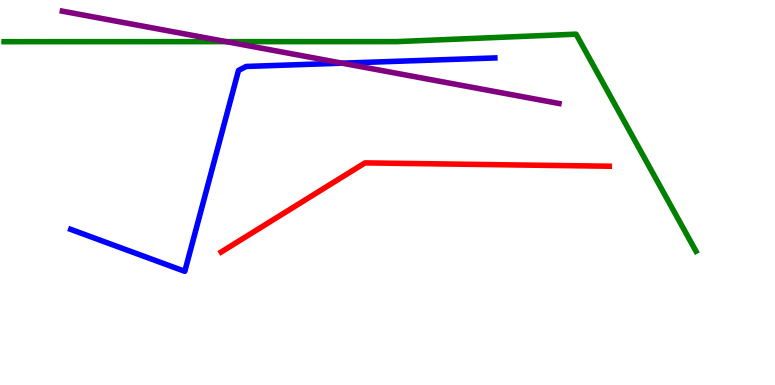[{'lines': ['blue', 'red'], 'intersections': []}, {'lines': ['green', 'red'], 'intersections': []}, {'lines': ['purple', 'red'], 'intersections': []}, {'lines': ['blue', 'green'], 'intersections': []}, {'lines': ['blue', 'purple'], 'intersections': [{'x': 4.41, 'y': 8.36}]}, {'lines': ['green', 'purple'], 'intersections': [{'x': 2.92, 'y': 8.92}]}]